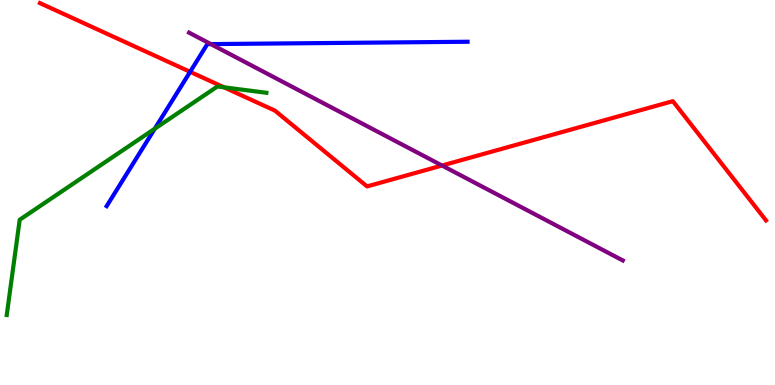[{'lines': ['blue', 'red'], 'intersections': [{'x': 2.45, 'y': 8.13}]}, {'lines': ['green', 'red'], 'intersections': [{'x': 2.89, 'y': 7.73}]}, {'lines': ['purple', 'red'], 'intersections': [{'x': 5.7, 'y': 5.7}]}, {'lines': ['blue', 'green'], 'intersections': [{'x': 2.0, 'y': 6.66}]}, {'lines': ['blue', 'purple'], 'intersections': [{'x': 2.72, 'y': 8.85}]}, {'lines': ['green', 'purple'], 'intersections': []}]